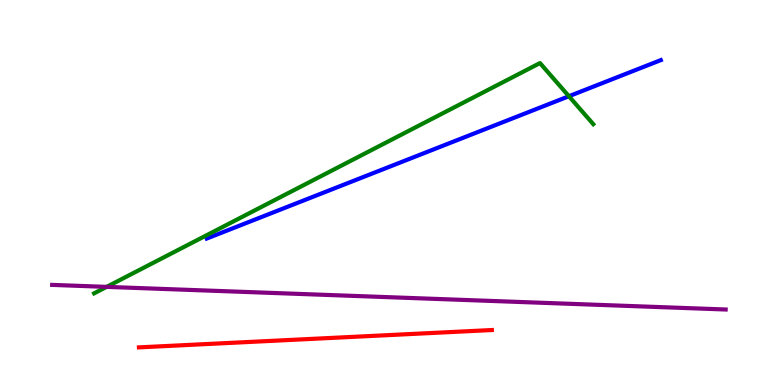[{'lines': ['blue', 'red'], 'intersections': []}, {'lines': ['green', 'red'], 'intersections': []}, {'lines': ['purple', 'red'], 'intersections': []}, {'lines': ['blue', 'green'], 'intersections': [{'x': 7.34, 'y': 7.5}]}, {'lines': ['blue', 'purple'], 'intersections': []}, {'lines': ['green', 'purple'], 'intersections': [{'x': 1.38, 'y': 2.55}]}]